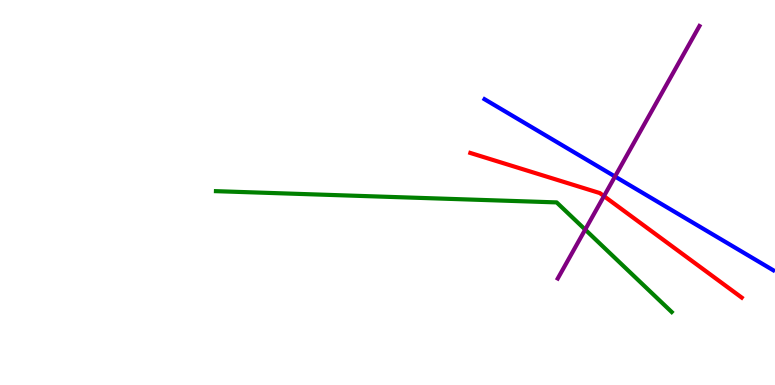[{'lines': ['blue', 'red'], 'intersections': []}, {'lines': ['green', 'red'], 'intersections': []}, {'lines': ['purple', 'red'], 'intersections': [{'x': 7.79, 'y': 4.91}]}, {'lines': ['blue', 'green'], 'intersections': []}, {'lines': ['blue', 'purple'], 'intersections': [{'x': 7.94, 'y': 5.42}]}, {'lines': ['green', 'purple'], 'intersections': [{'x': 7.55, 'y': 4.04}]}]